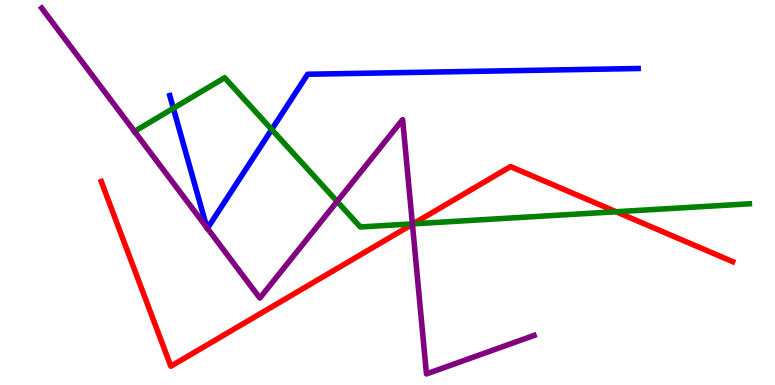[{'lines': ['blue', 'red'], 'intersections': []}, {'lines': ['green', 'red'], 'intersections': [{'x': 5.33, 'y': 4.19}, {'x': 7.95, 'y': 4.5}]}, {'lines': ['purple', 'red'], 'intersections': [{'x': 5.32, 'y': 4.18}]}, {'lines': ['blue', 'green'], 'intersections': [{'x': 2.24, 'y': 7.19}, {'x': 3.51, 'y': 6.64}]}, {'lines': ['blue', 'purple'], 'intersections': [{'x': 2.67, 'y': 4.09}, {'x': 2.68, 'y': 4.07}]}, {'lines': ['green', 'purple'], 'intersections': [{'x': 1.74, 'y': 6.59}, {'x': 4.35, 'y': 4.77}, {'x': 5.32, 'y': 4.19}]}]